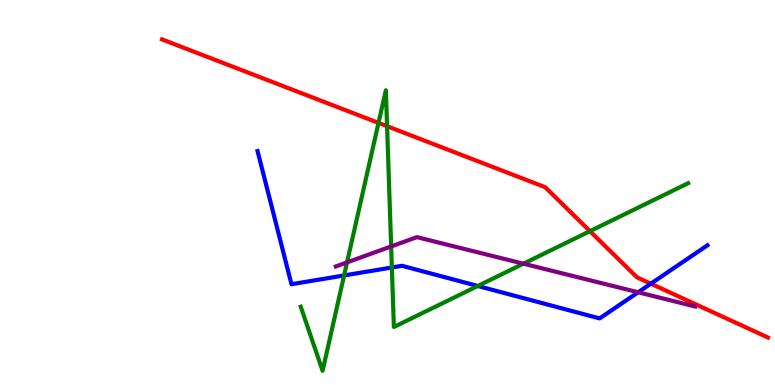[{'lines': ['blue', 'red'], 'intersections': [{'x': 8.4, 'y': 2.63}]}, {'lines': ['green', 'red'], 'intersections': [{'x': 4.88, 'y': 6.81}, {'x': 4.99, 'y': 6.72}, {'x': 7.61, 'y': 4.0}]}, {'lines': ['purple', 'red'], 'intersections': []}, {'lines': ['blue', 'green'], 'intersections': [{'x': 4.44, 'y': 2.85}, {'x': 5.06, 'y': 3.05}, {'x': 6.17, 'y': 2.57}]}, {'lines': ['blue', 'purple'], 'intersections': [{'x': 8.23, 'y': 2.41}]}, {'lines': ['green', 'purple'], 'intersections': [{'x': 4.48, 'y': 3.18}, {'x': 5.05, 'y': 3.6}, {'x': 6.75, 'y': 3.15}]}]